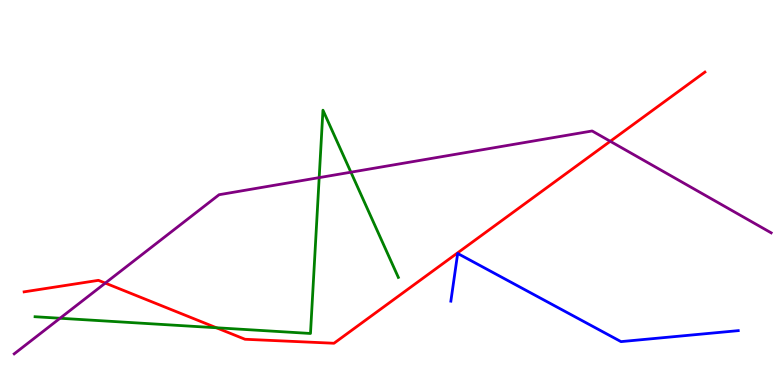[{'lines': ['blue', 'red'], 'intersections': []}, {'lines': ['green', 'red'], 'intersections': [{'x': 2.79, 'y': 1.49}]}, {'lines': ['purple', 'red'], 'intersections': [{'x': 1.36, 'y': 2.65}, {'x': 7.87, 'y': 6.33}]}, {'lines': ['blue', 'green'], 'intersections': []}, {'lines': ['blue', 'purple'], 'intersections': []}, {'lines': ['green', 'purple'], 'intersections': [{'x': 0.775, 'y': 1.73}, {'x': 4.12, 'y': 5.39}, {'x': 4.53, 'y': 5.53}]}]